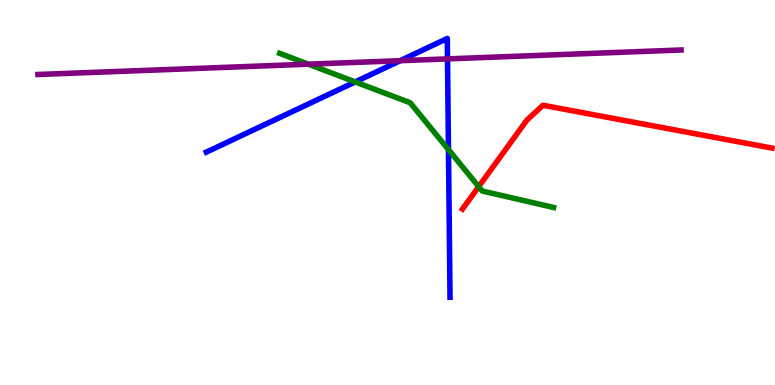[{'lines': ['blue', 'red'], 'intersections': []}, {'lines': ['green', 'red'], 'intersections': [{'x': 6.18, 'y': 5.15}]}, {'lines': ['purple', 'red'], 'intersections': []}, {'lines': ['blue', 'green'], 'intersections': [{'x': 4.58, 'y': 7.87}, {'x': 5.79, 'y': 6.11}]}, {'lines': ['blue', 'purple'], 'intersections': [{'x': 5.16, 'y': 8.42}, {'x': 5.77, 'y': 8.47}]}, {'lines': ['green', 'purple'], 'intersections': [{'x': 3.98, 'y': 8.33}]}]